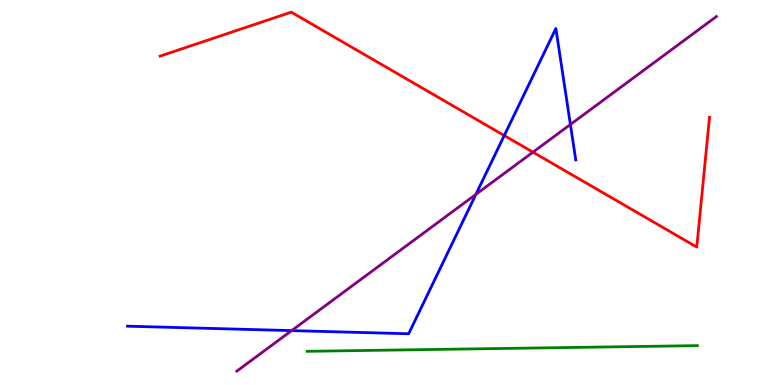[{'lines': ['blue', 'red'], 'intersections': [{'x': 6.51, 'y': 6.48}]}, {'lines': ['green', 'red'], 'intersections': []}, {'lines': ['purple', 'red'], 'intersections': [{'x': 6.88, 'y': 6.05}]}, {'lines': ['blue', 'green'], 'intersections': []}, {'lines': ['blue', 'purple'], 'intersections': [{'x': 3.76, 'y': 1.41}, {'x': 6.14, 'y': 4.95}, {'x': 7.36, 'y': 6.77}]}, {'lines': ['green', 'purple'], 'intersections': []}]